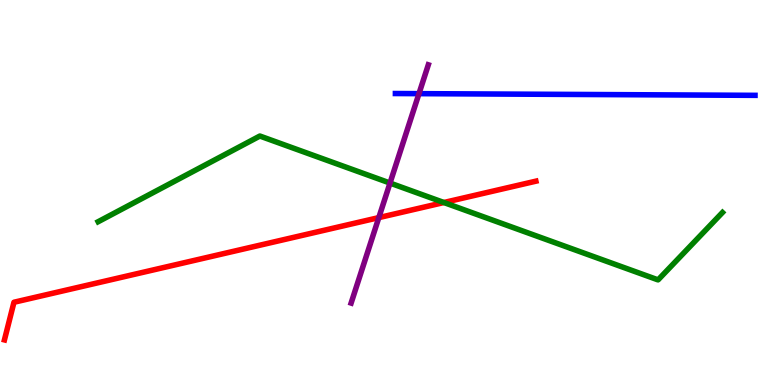[{'lines': ['blue', 'red'], 'intersections': []}, {'lines': ['green', 'red'], 'intersections': [{'x': 5.73, 'y': 4.74}]}, {'lines': ['purple', 'red'], 'intersections': [{'x': 4.89, 'y': 4.35}]}, {'lines': ['blue', 'green'], 'intersections': []}, {'lines': ['blue', 'purple'], 'intersections': [{'x': 5.41, 'y': 7.57}]}, {'lines': ['green', 'purple'], 'intersections': [{'x': 5.03, 'y': 5.25}]}]